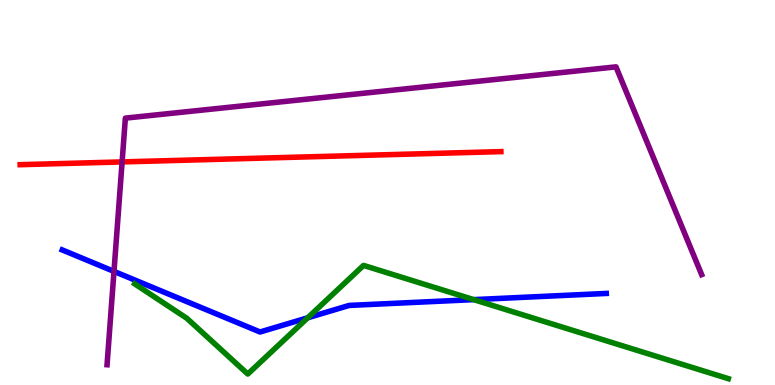[{'lines': ['blue', 'red'], 'intersections': []}, {'lines': ['green', 'red'], 'intersections': []}, {'lines': ['purple', 'red'], 'intersections': [{'x': 1.58, 'y': 5.79}]}, {'lines': ['blue', 'green'], 'intersections': [{'x': 3.97, 'y': 1.75}, {'x': 6.11, 'y': 2.22}]}, {'lines': ['blue', 'purple'], 'intersections': [{'x': 1.47, 'y': 2.95}]}, {'lines': ['green', 'purple'], 'intersections': []}]